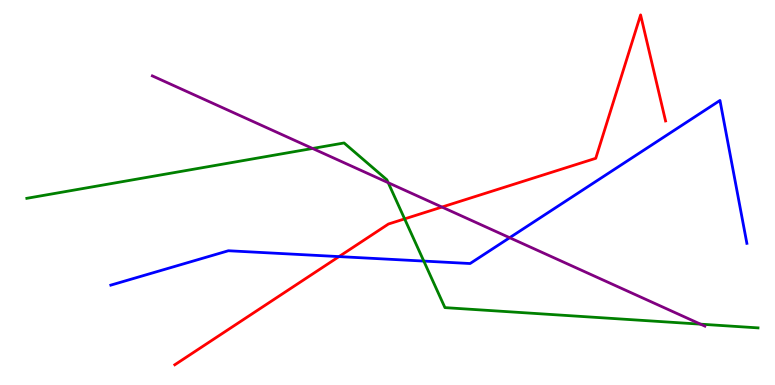[{'lines': ['blue', 'red'], 'intersections': [{'x': 4.37, 'y': 3.34}]}, {'lines': ['green', 'red'], 'intersections': [{'x': 5.22, 'y': 4.31}]}, {'lines': ['purple', 'red'], 'intersections': [{'x': 5.7, 'y': 4.62}]}, {'lines': ['blue', 'green'], 'intersections': [{'x': 5.47, 'y': 3.22}]}, {'lines': ['blue', 'purple'], 'intersections': [{'x': 6.58, 'y': 3.83}]}, {'lines': ['green', 'purple'], 'intersections': [{'x': 4.03, 'y': 6.14}, {'x': 5.01, 'y': 5.25}, {'x': 9.04, 'y': 1.58}]}]